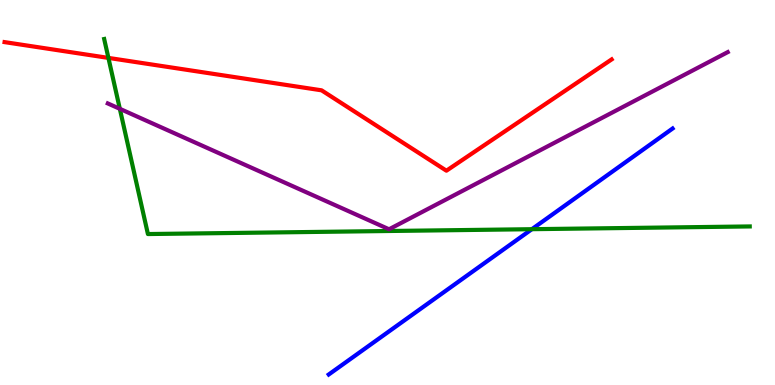[{'lines': ['blue', 'red'], 'intersections': []}, {'lines': ['green', 'red'], 'intersections': [{'x': 1.4, 'y': 8.5}]}, {'lines': ['purple', 'red'], 'intersections': []}, {'lines': ['blue', 'green'], 'intersections': [{'x': 6.86, 'y': 4.05}]}, {'lines': ['blue', 'purple'], 'intersections': []}, {'lines': ['green', 'purple'], 'intersections': [{'x': 1.55, 'y': 7.17}]}]